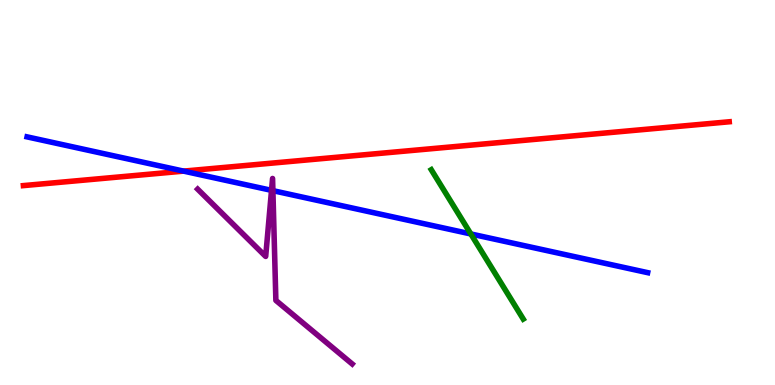[{'lines': ['blue', 'red'], 'intersections': [{'x': 2.37, 'y': 5.56}]}, {'lines': ['green', 'red'], 'intersections': []}, {'lines': ['purple', 'red'], 'intersections': []}, {'lines': ['blue', 'green'], 'intersections': [{'x': 6.08, 'y': 3.92}]}, {'lines': ['blue', 'purple'], 'intersections': [{'x': 3.5, 'y': 5.06}, {'x': 3.52, 'y': 5.05}]}, {'lines': ['green', 'purple'], 'intersections': []}]